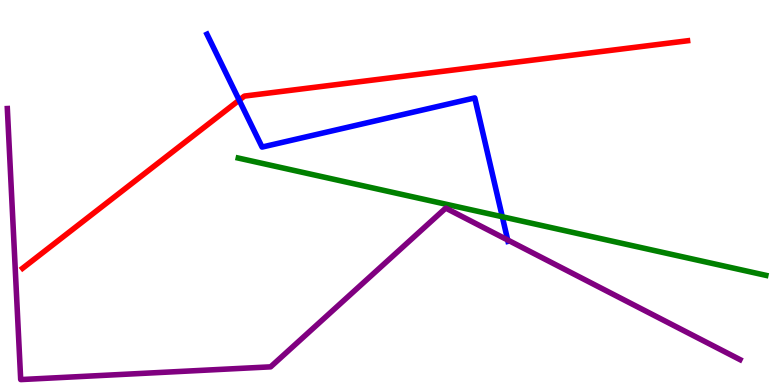[{'lines': ['blue', 'red'], 'intersections': [{'x': 3.09, 'y': 7.4}]}, {'lines': ['green', 'red'], 'intersections': []}, {'lines': ['purple', 'red'], 'intersections': []}, {'lines': ['blue', 'green'], 'intersections': [{'x': 6.48, 'y': 4.37}]}, {'lines': ['blue', 'purple'], 'intersections': [{'x': 6.55, 'y': 3.77}]}, {'lines': ['green', 'purple'], 'intersections': []}]